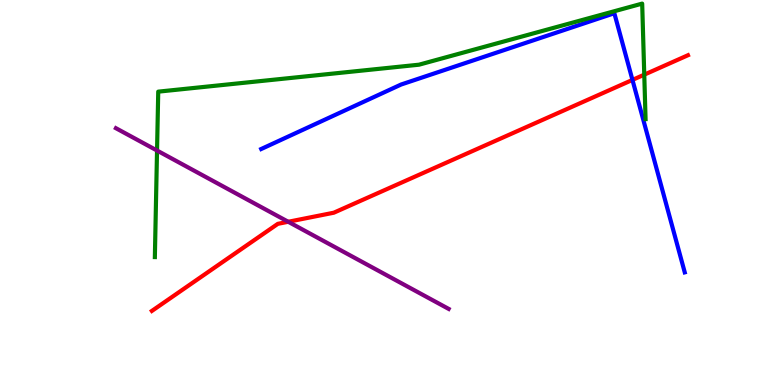[{'lines': ['blue', 'red'], 'intersections': [{'x': 8.16, 'y': 7.92}]}, {'lines': ['green', 'red'], 'intersections': [{'x': 8.31, 'y': 8.06}]}, {'lines': ['purple', 'red'], 'intersections': [{'x': 3.72, 'y': 4.24}]}, {'lines': ['blue', 'green'], 'intersections': []}, {'lines': ['blue', 'purple'], 'intersections': []}, {'lines': ['green', 'purple'], 'intersections': [{'x': 2.03, 'y': 6.09}]}]